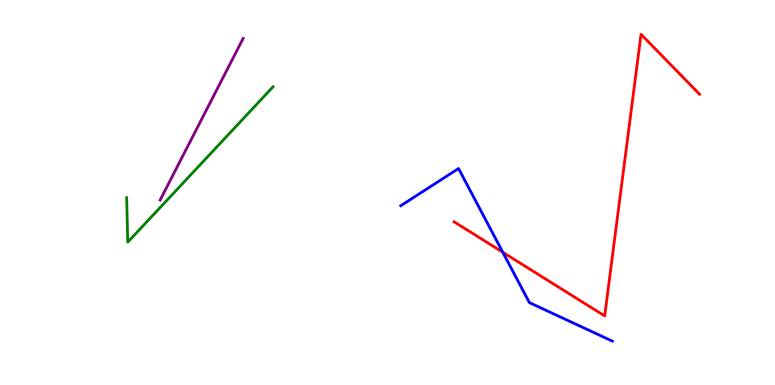[{'lines': ['blue', 'red'], 'intersections': [{'x': 6.49, 'y': 3.45}]}, {'lines': ['green', 'red'], 'intersections': []}, {'lines': ['purple', 'red'], 'intersections': []}, {'lines': ['blue', 'green'], 'intersections': []}, {'lines': ['blue', 'purple'], 'intersections': []}, {'lines': ['green', 'purple'], 'intersections': []}]